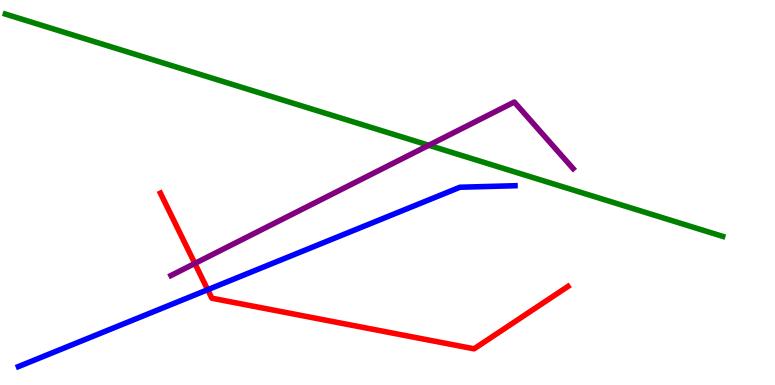[{'lines': ['blue', 'red'], 'intersections': [{'x': 2.68, 'y': 2.48}]}, {'lines': ['green', 'red'], 'intersections': []}, {'lines': ['purple', 'red'], 'intersections': [{'x': 2.51, 'y': 3.16}]}, {'lines': ['blue', 'green'], 'intersections': []}, {'lines': ['blue', 'purple'], 'intersections': []}, {'lines': ['green', 'purple'], 'intersections': [{'x': 5.53, 'y': 6.23}]}]